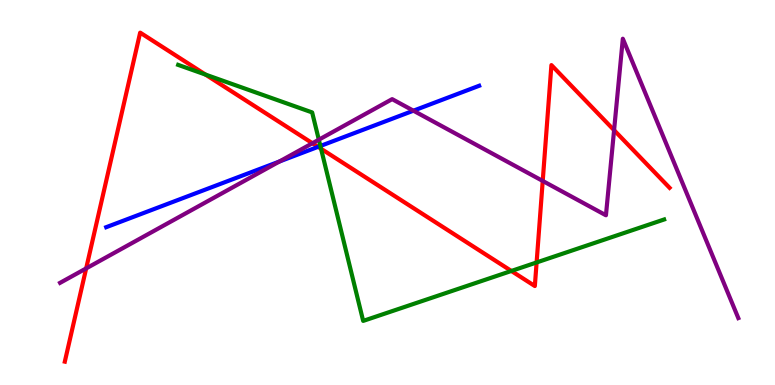[{'lines': ['blue', 'red'], 'intersections': [{'x': 4.1, 'y': 6.19}]}, {'lines': ['green', 'red'], 'intersections': [{'x': 2.65, 'y': 8.06}, {'x': 4.14, 'y': 6.14}, {'x': 6.6, 'y': 2.96}, {'x': 6.92, 'y': 3.18}]}, {'lines': ['purple', 'red'], 'intersections': [{'x': 1.11, 'y': 3.03}, {'x': 4.03, 'y': 6.28}, {'x': 7.0, 'y': 5.3}, {'x': 7.92, 'y': 6.62}]}, {'lines': ['blue', 'green'], 'intersections': [{'x': 4.13, 'y': 6.21}]}, {'lines': ['blue', 'purple'], 'intersections': [{'x': 3.6, 'y': 5.8}, {'x': 5.33, 'y': 7.12}]}, {'lines': ['green', 'purple'], 'intersections': [{'x': 4.11, 'y': 6.37}]}]